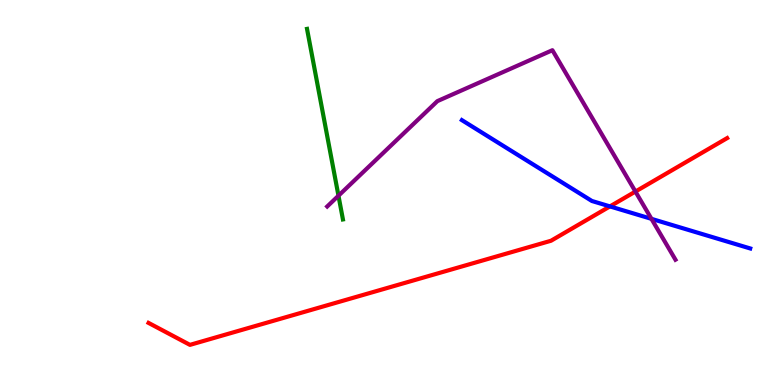[{'lines': ['blue', 'red'], 'intersections': [{'x': 7.87, 'y': 4.64}]}, {'lines': ['green', 'red'], 'intersections': []}, {'lines': ['purple', 'red'], 'intersections': [{'x': 8.2, 'y': 5.02}]}, {'lines': ['blue', 'green'], 'intersections': []}, {'lines': ['blue', 'purple'], 'intersections': [{'x': 8.41, 'y': 4.32}]}, {'lines': ['green', 'purple'], 'intersections': [{'x': 4.37, 'y': 4.92}]}]